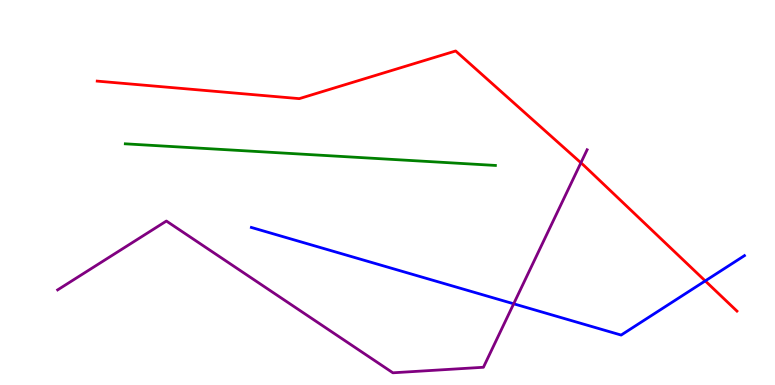[{'lines': ['blue', 'red'], 'intersections': [{'x': 9.1, 'y': 2.7}]}, {'lines': ['green', 'red'], 'intersections': []}, {'lines': ['purple', 'red'], 'intersections': [{'x': 7.5, 'y': 5.77}]}, {'lines': ['blue', 'green'], 'intersections': []}, {'lines': ['blue', 'purple'], 'intersections': [{'x': 6.63, 'y': 2.11}]}, {'lines': ['green', 'purple'], 'intersections': []}]